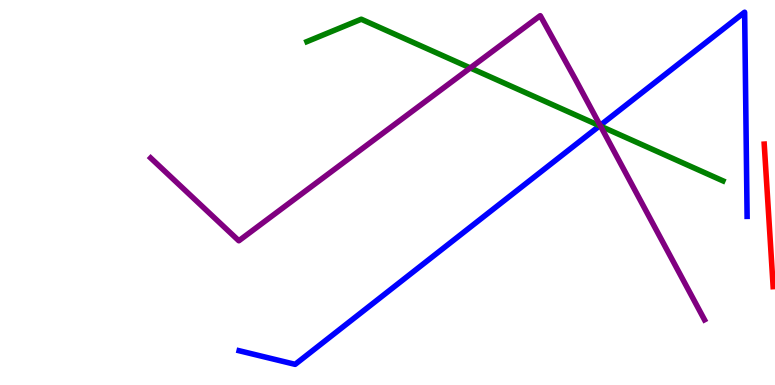[{'lines': ['blue', 'red'], 'intersections': []}, {'lines': ['green', 'red'], 'intersections': []}, {'lines': ['purple', 'red'], 'intersections': []}, {'lines': ['blue', 'green'], 'intersections': [{'x': 7.74, 'y': 6.73}]}, {'lines': ['blue', 'purple'], 'intersections': [{'x': 7.74, 'y': 6.74}]}, {'lines': ['green', 'purple'], 'intersections': [{'x': 6.07, 'y': 8.24}, {'x': 7.75, 'y': 6.72}]}]